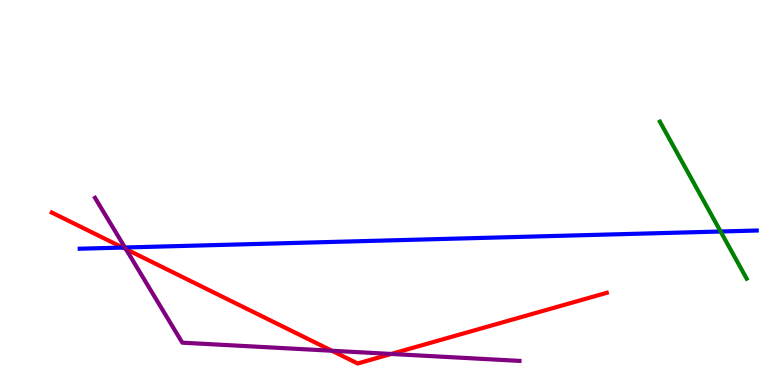[{'lines': ['blue', 'red'], 'intersections': [{'x': 1.58, 'y': 3.57}]}, {'lines': ['green', 'red'], 'intersections': []}, {'lines': ['purple', 'red'], 'intersections': [{'x': 1.63, 'y': 3.53}, {'x': 4.28, 'y': 0.89}, {'x': 5.05, 'y': 0.806}]}, {'lines': ['blue', 'green'], 'intersections': [{'x': 9.3, 'y': 3.99}]}, {'lines': ['blue', 'purple'], 'intersections': [{'x': 1.61, 'y': 3.57}]}, {'lines': ['green', 'purple'], 'intersections': []}]